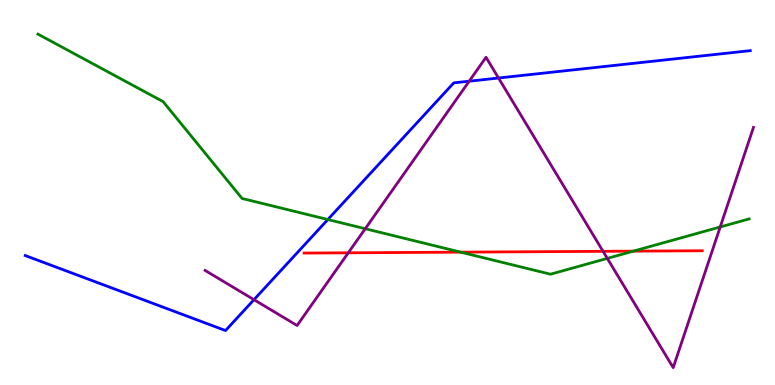[{'lines': ['blue', 'red'], 'intersections': []}, {'lines': ['green', 'red'], 'intersections': [{'x': 5.94, 'y': 3.45}, {'x': 8.17, 'y': 3.48}]}, {'lines': ['purple', 'red'], 'intersections': [{'x': 4.49, 'y': 3.43}, {'x': 7.78, 'y': 3.47}]}, {'lines': ['blue', 'green'], 'intersections': [{'x': 4.23, 'y': 4.3}]}, {'lines': ['blue', 'purple'], 'intersections': [{'x': 3.28, 'y': 2.22}, {'x': 6.05, 'y': 7.89}, {'x': 6.43, 'y': 7.97}]}, {'lines': ['green', 'purple'], 'intersections': [{'x': 4.71, 'y': 4.06}, {'x': 7.84, 'y': 3.29}, {'x': 9.29, 'y': 4.1}]}]